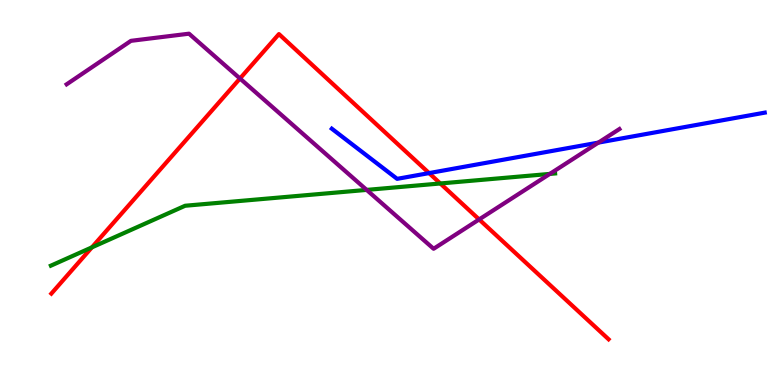[{'lines': ['blue', 'red'], 'intersections': [{'x': 5.54, 'y': 5.5}]}, {'lines': ['green', 'red'], 'intersections': [{'x': 1.19, 'y': 3.58}, {'x': 5.68, 'y': 5.23}]}, {'lines': ['purple', 'red'], 'intersections': [{'x': 3.1, 'y': 7.96}, {'x': 6.18, 'y': 4.3}]}, {'lines': ['blue', 'green'], 'intersections': []}, {'lines': ['blue', 'purple'], 'intersections': [{'x': 7.72, 'y': 6.3}]}, {'lines': ['green', 'purple'], 'intersections': [{'x': 4.73, 'y': 5.07}, {'x': 7.09, 'y': 5.48}]}]